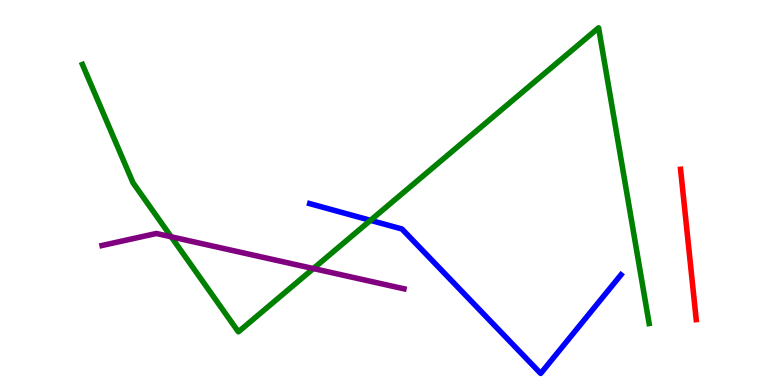[{'lines': ['blue', 'red'], 'intersections': []}, {'lines': ['green', 'red'], 'intersections': []}, {'lines': ['purple', 'red'], 'intersections': []}, {'lines': ['blue', 'green'], 'intersections': [{'x': 4.78, 'y': 4.28}]}, {'lines': ['blue', 'purple'], 'intersections': []}, {'lines': ['green', 'purple'], 'intersections': [{'x': 2.21, 'y': 3.85}, {'x': 4.04, 'y': 3.02}]}]